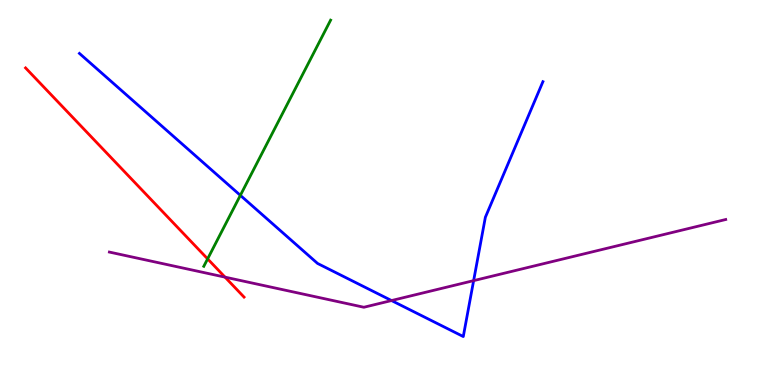[{'lines': ['blue', 'red'], 'intersections': []}, {'lines': ['green', 'red'], 'intersections': [{'x': 2.68, 'y': 3.28}]}, {'lines': ['purple', 'red'], 'intersections': [{'x': 2.9, 'y': 2.8}]}, {'lines': ['blue', 'green'], 'intersections': [{'x': 3.1, 'y': 4.93}]}, {'lines': ['blue', 'purple'], 'intersections': [{'x': 5.05, 'y': 2.19}, {'x': 6.11, 'y': 2.71}]}, {'lines': ['green', 'purple'], 'intersections': []}]